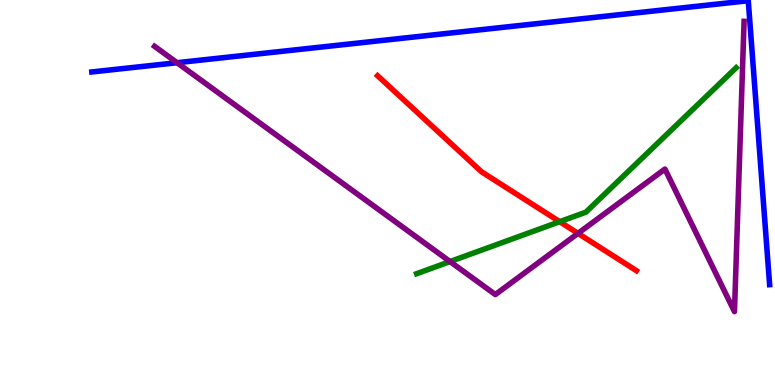[{'lines': ['blue', 'red'], 'intersections': []}, {'lines': ['green', 'red'], 'intersections': [{'x': 7.22, 'y': 4.24}]}, {'lines': ['purple', 'red'], 'intersections': [{'x': 7.46, 'y': 3.94}]}, {'lines': ['blue', 'green'], 'intersections': []}, {'lines': ['blue', 'purple'], 'intersections': [{'x': 2.28, 'y': 8.37}]}, {'lines': ['green', 'purple'], 'intersections': [{'x': 5.81, 'y': 3.21}]}]